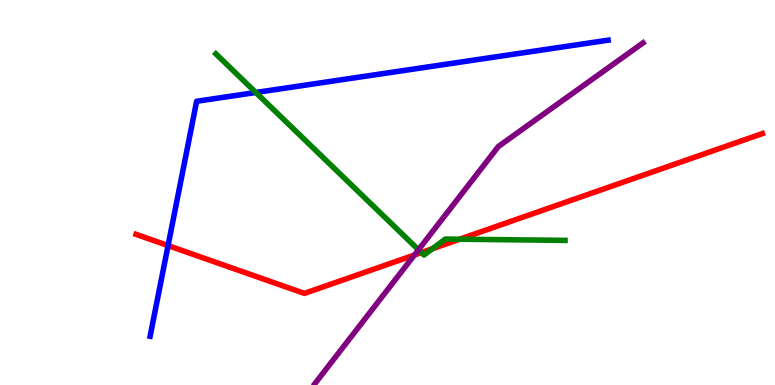[{'lines': ['blue', 'red'], 'intersections': [{'x': 2.17, 'y': 3.62}]}, {'lines': ['green', 'red'], 'intersections': [{'x': 5.44, 'y': 3.44}, {'x': 5.58, 'y': 3.54}, {'x': 5.93, 'y': 3.79}]}, {'lines': ['purple', 'red'], 'intersections': [{'x': 5.35, 'y': 3.38}]}, {'lines': ['blue', 'green'], 'intersections': [{'x': 3.3, 'y': 7.6}]}, {'lines': ['blue', 'purple'], 'intersections': []}, {'lines': ['green', 'purple'], 'intersections': [{'x': 5.4, 'y': 3.51}]}]